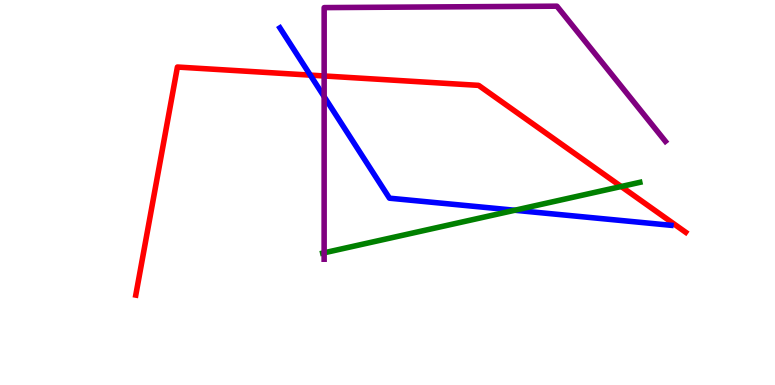[{'lines': ['blue', 'red'], 'intersections': [{'x': 4.0, 'y': 8.05}]}, {'lines': ['green', 'red'], 'intersections': [{'x': 8.02, 'y': 5.16}]}, {'lines': ['purple', 'red'], 'intersections': [{'x': 4.18, 'y': 8.03}]}, {'lines': ['blue', 'green'], 'intersections': [{'x': 6.64, 'y': 4.54}]}, {'lines': ['blue', 'purple'], 'intersections': [{'x': 4.18, 'y': 7.49}]}, {'lines': ['green', 'purple'], 'intersections': [{'x': 4.18, 'y': 3.43}]}]